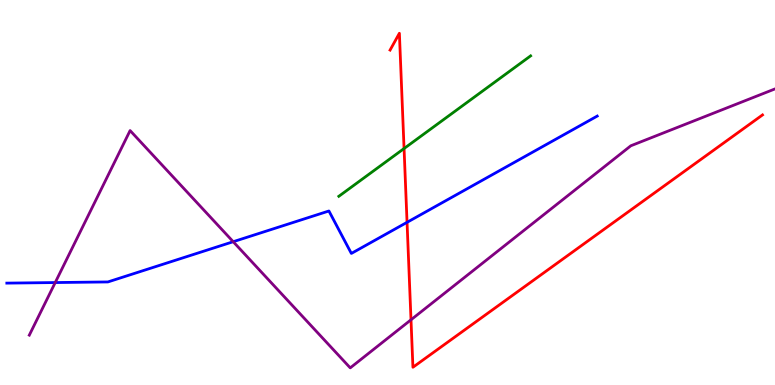[{'lines': ['blue', 'red'], 'intersections': [{'x': 5.25, 'y': 4.23}]}, {'lines': ['green', 'red'], 'intersections': [{'x': 5.21, 'y': 6.14}]}, {'lines': ['purple', 'red'], 'intersections': [{'x': 5.3, 'y': 1.69}]}, {'lines': ['blue', 'green'], 'intersections': []}, {'lines': ['blue', 'purple'], 'intersections': [{'x': 0.713, 'y': 2.66}, {'x': 3.01, 'y': 3.72}]}, {'lines': ['green', 'purple'], 'intersections': []}]